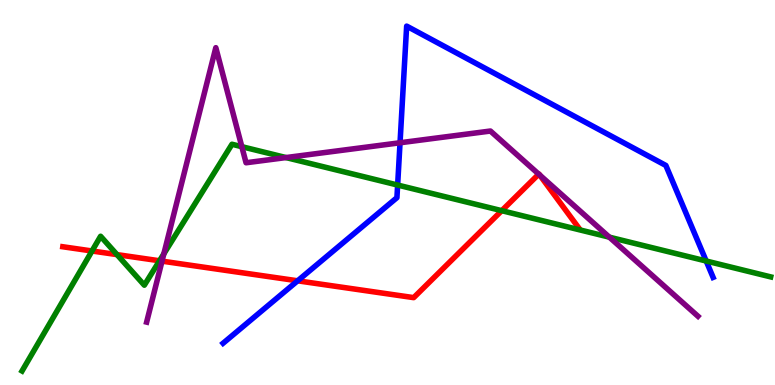[{'lines': ['blue', 'red'], 'intersections': [{'x': 3.84, 'y': 2.71}]}, {'lines': ['green', 'red'], 'intersections': [{'x': 1.19, 'y': 3.48}, {'x': 1.51, 'y': 3.39}, {'x': 2.06, 'y': 3.23}, {'x': 6.47, 'y': 4.53}]}, {'lines': ['purple', 'red'], 'intersections': [{'x': 2.09, 'y': 3.22}, {'x': 6.95, 'y': 5.48}, {'x': 6.96, 'y': 5.46}]}, {'lines': ['blue', 'green'], 'intersections': [{'x': 5.13, 'y': 5.19}, {'x': 9.11, 'y': 3.22}]}, {'lines': ['blue', 'purple'], 'intersections': [{'x': 5.16, 'y': 6.29}]}, {'lines': ['green', 'purple'], 'intersections': [{'x': 2.11, 'y': 3.41}, {'x': 3.12, 'y': 6.19}, {'x': 3.69, 'y': 5.91}, {'x': 7.86, 'y': 3.84}]}]